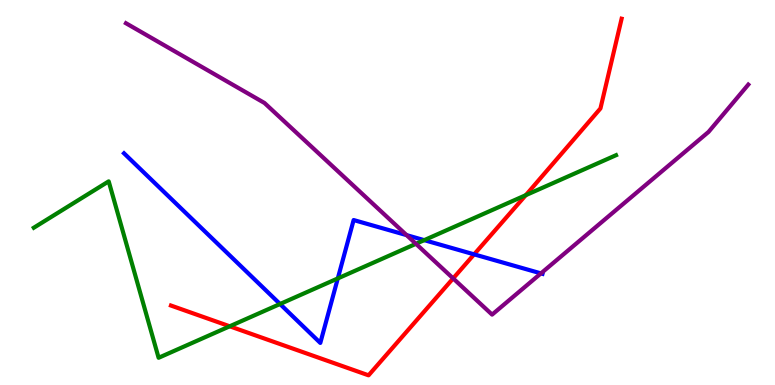[{'lines': ['blue', 'red'], 'intersections': [{'x': 6.12, 'y': 3.39}]}, {'lines': ['green', 'red'], 'intersections': [{'x': 2.96, 'y': 1.52}, {'x': 6.78, 'y': 4.93}]}, {'lines': ['purple', 'red'], 'intersections': [{'x': 5.85, 'y': 2.77}]}, {'lines': ['blue', 'green'], 'intersections': [{'x': 3.61, 'y': 2.1}, {'x': 4.36, 'y': 2.77}, {'x': 5.47, 'y': 3.76}]}, {'lines': ['blue', 'purple'], 'intersections': [{'x': 5.25, 'y': 3.89}, {'x': 6.98, 'y': 2.9}]}, {'lines': ['green', 'purple'], 'intersections': [{'x': 5.37, 'y': 3.67}]}]